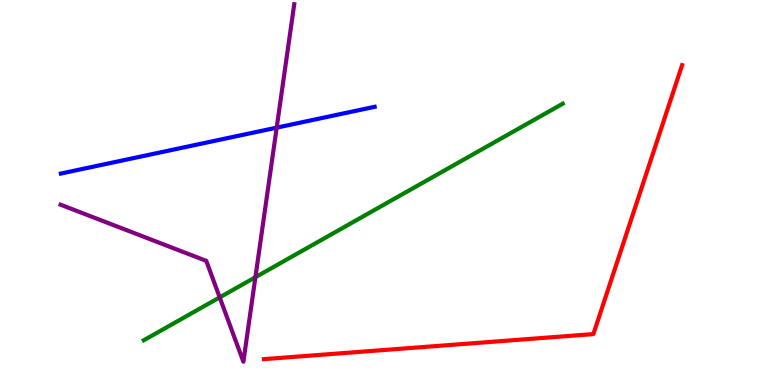[{'lines': ['blue', 'red'], 'intersections': []}, {'lines': ['green', 'red'], 'intersections': []}, {'lines': ['purple', 'red'], 'intersections': []}, {'lines': ['blue', 'green'], 'intersections': []}, {'lines': ['blue', 'purple'], 'intersections': [{'x': 3.57, 'y': 6.68}]}, {'lines': ['green', 'purple'], 'intersections': [{'x': 2.83, 'y': 2.28}, {'x': 3.3, 'y': 2.8}]}]